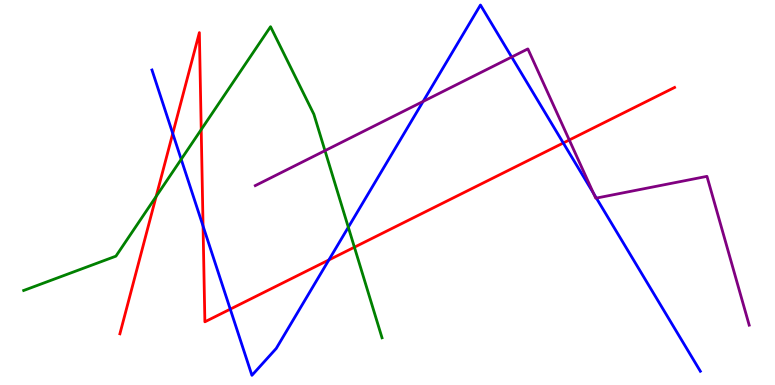[{'lines': ['blue', 'red'], 'intersections': [{'x': 2.23, 'y': 6.53}, {'x': 2.62, 'y': 4.13}, {'x': 2.97, 'y': 1.97}, {'x': 4.24, 'y': 3.25}, {'x': 7.27, 'y': 6.29}]}, {'lines': ['green', 'red'], 'intersections': [{'x': 2.01, 'y': 4.9}, {'x': 2.6, 'y': 6.63}, {'x': 4.57, 'y': 3.58}]}, {'lines': ['purple', 'red'], 'intersections': [{'x': 7.35, 'y': 6.36}]}, {'lines': ['blue', 'green'], 'intersections': [{'x': 2.34, 'y': 5.86}, {'x': 4.49, 'y': 4.1}]}, {'lines': ['blue', 'purple'], 'intersections': [{'x': 5.46, 'y': 7.37}, {'x': 6.6, 'y': 8.52}, {'x': 7.66, 'y': 4.98}, {'x': 7.7, 'y': 4.85}]}, {'lines': ['green', 'purple'], 'intersections': [{'x': 4.19, 'y': 6.09}]}]